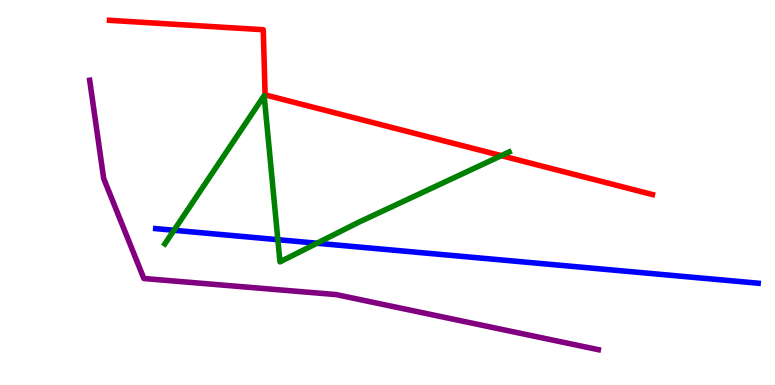[{'lines': ['blue', 'red'], 'intersections': []}, {'lines': ['green', 'red'], 'intersections': [{'x': 6.47, 'y': 5.96}]}, {'lines': ['purple', 'red'], 'intersections': []}, {'lines': ['blue', 'green'], 'intersections': [{'x': 2.24, 'y': 4.02}, {'x': 3.59, 'y': 3.77}, {'x': 4.09, 'y': 3.68}]}, {'lines': ['blue', 'purple'], 'intersections': []}, {'lines': ['green', 'purple'], 'intersections': []}]